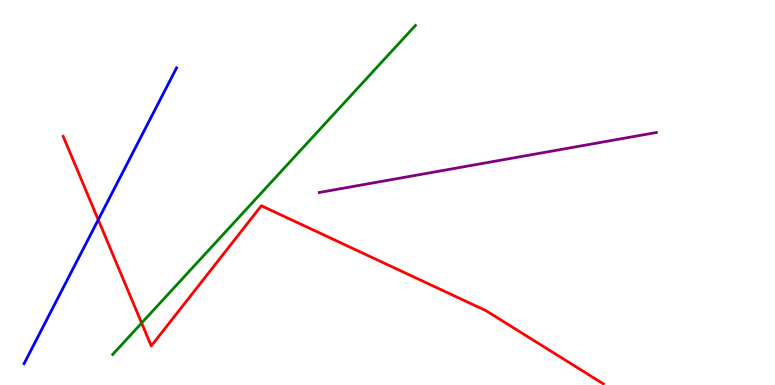[{'lines': ['blue', 'red'], 'intersections': [{'x': 1.27, 'y': 4.29}]}, {'lines': ['green', 'red'], 'intersections': [{'x': 1.83, 'y': 1.61}]}, {'lines': ['purple', 'red'], 'intersections': []}, {'lines': ['blue', 'green'], 'intersections': []}, {'lines': ['blue', 'purple'], 'intersections': []}, {'lines': ['green', 'purple'], 'intersections': []}]